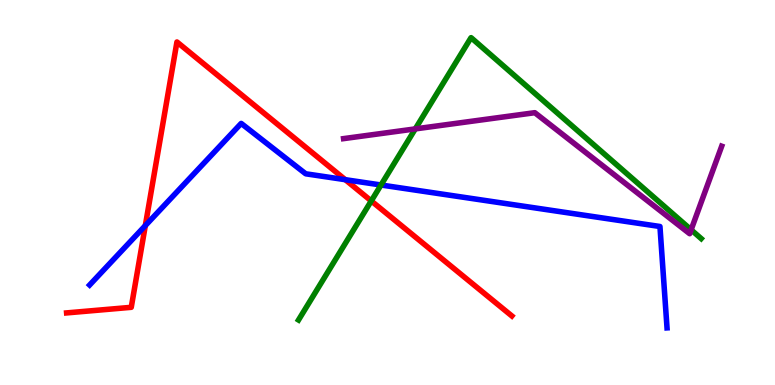[{'lines': ['blue', 'red'], 'intersections': [{'x': 1.88, 'y': 4.14}, {'x': 4.46, 'y': 5.33}]}, {'lines': ['green', 'red'], 'intersections': [{'x': 4.79, 'y': 4.78}]}, {'lines': ['purple', 'red'], 'intersections': []}, {'lines': ['blue', 'green'], 'intersections': [{'x': 4.92, 'y': 5.19}]}, {'lines': ['blue', 'purple'], 'intersections': []}, {'lines': ['green', 'purple'], 'intersections': [{'x': 5.36, 'y': 6.65}, {'x': 8.92, 'y': 4.03}]}]